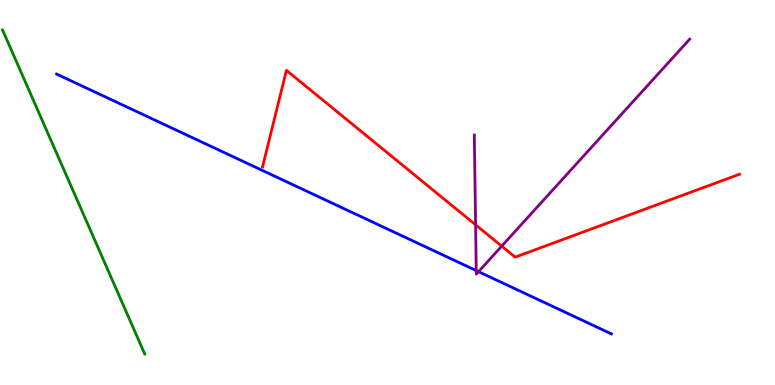[{'lines': ['blue', 'red'], 'intersections': []}, {'lines': ['green', 'red'], 'intersections': []}, {'lines': ['purple', 'red'], 'intersections': [{'x': 6.14, 'y': 4.16}, {'x': 6.47, 'y': 3.61}]}, {'lines': ['blue', 'green'], 'intersections': []}, {'lines': ['blue', 'purple'], 'intersections': [{'x': 6.15, 'y': 2.97}, {'x': 6.17, 'y': 2.94}]}, {'lines': ['green', 'purple'], 'intersections': []}]